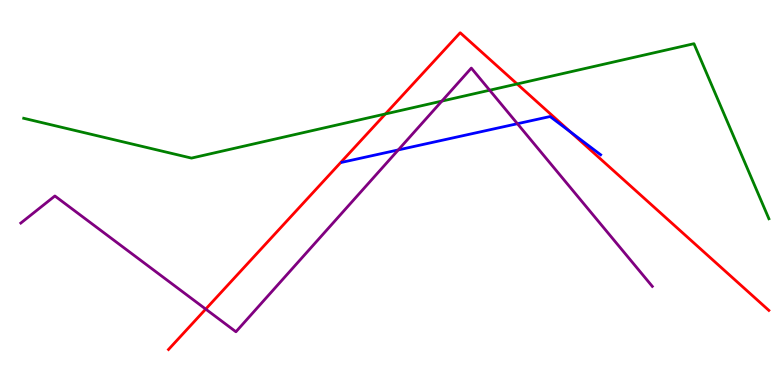[{'lines': ['blue', 'red'], 'intersections': [{'x': 7.36, 'y': 6.57}]}, {'lines': ['green', 'red'], 'intersections': [{'x': 4.97, 'y': 7.04}, {'x': 6.67, 'y': 7.82}]}, {'lines': ['purple', 'red'], 'intersections': [{'x': 2.65, 'y': 1.97}]}, {'lines': ['blue', 'green'], 'intersections': []}, {'lines': ['blue', 'purple'], 'intersections': [{'x': 5.14, 'y': 6.11}, {'x': 6.68, 'y': 6.79}]}, {'lines': ['green', 'purple'], 'intersections': [{'x': 5.7, 'y': 7.37}, {'x': 6.32, 'y': 7.66}]}]